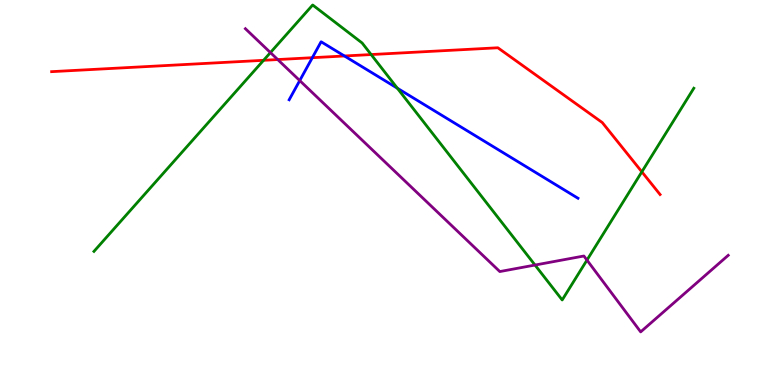[{'lines': ['blue', 'red'], 'intersections': [{'x': 4.03, 'y': 8.5}, {'x': 4.44, 'y': 8.55}]}, {'lines': ['green', 'red'], 'intersections': [{'x': 3.4, 'y': 8.43}, {'x': 4.79, 'y': 8.58}, {'x': 8.28, 'y': 5.54}]}, {'lines': ['purple', 'red'], 'intersections': [{'x': 3.58, 'y': 8.45}]}, {'lines': ['blue', 'green'], 'intersections': [{'x': 5.13, 'y': 7.71}]}, {'lines': ['blue', 'purple'], 'intersections': [{'x': 3.87, 'y': 7.91}]}, {'lines': ['green', 'purple'], 'intersections': [{'x': 3.49, 'y': 8.63}, {'x': 6.9, 'y': 3.12}, {'x': 7.57, 'y': 3.24}]}]